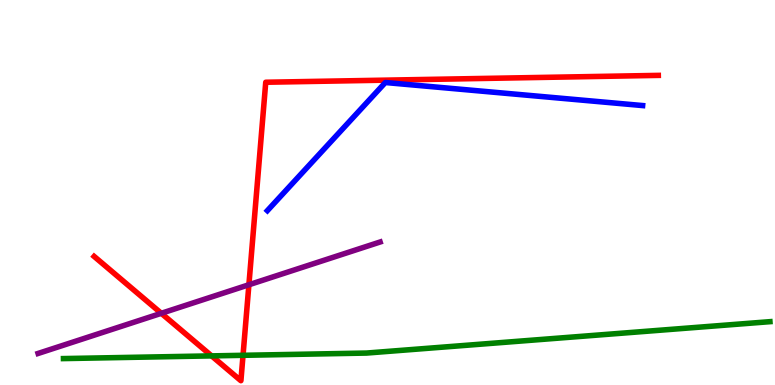[{'lines': ['blue', 'red'], 'intersections': []}, {'lines': ['green', 'red'], 'intersections': [{'x': 2.73, 'y': 0.756}, {'x': 3.14, 'y': 0.771}]}, {'lines': ['purple', 'red'], 'intersections': [{'x': 2.08, 'y': 1.86}, {'x': 3.21, 'y': 2.6}]}, {'lines': ['blue', 'green'], 'intersections': []}, {'lines': ['blue', 'purple'], 'intersections': []}, {'lines': ['green', 'purple'], 'intersections': []}]